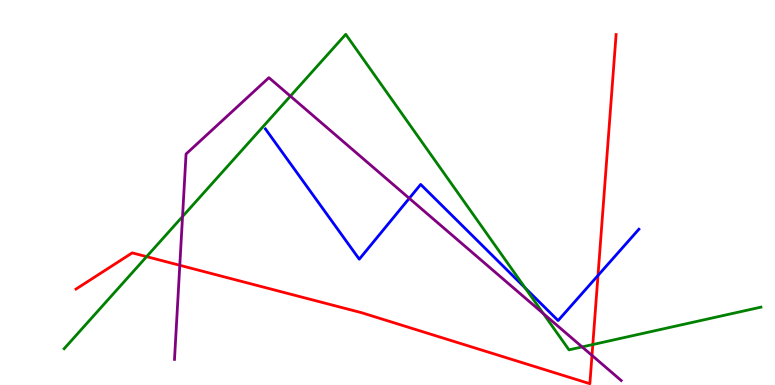[{'lines': ['blue', 'red'], 'intersections': [{'x': 7.72, 'y': 2.85}]}, {'lines': ['green', 'red'], 'intersections': [{'x': 1.89, 'y': 3.33}, {'x': 7.65, 'y': 1.05}]}, {'lines': ['purple', 'red'], 'intersections': [{'x': 2.32, 'y': 3.11}, {'x': 7.64, 'y': 0.769}]}, {'lines': ['blue', 'green'], 'intersections': [{'x': 6.78, 'y': 2.52}]}, {'lines': ['blue', 'purple'], 'intersections': [{'x': 5.28, 'y': 4.85}]}, {'lines': ['green', 'purple'], 'intersections': [{'x': 2.36, 'y': 4.38}, {'x': 3.75, 'y': 7.5}, {'x': 7.01, 'y': 1.86}, {'x': 7.51, 'y': 0.989}]}]